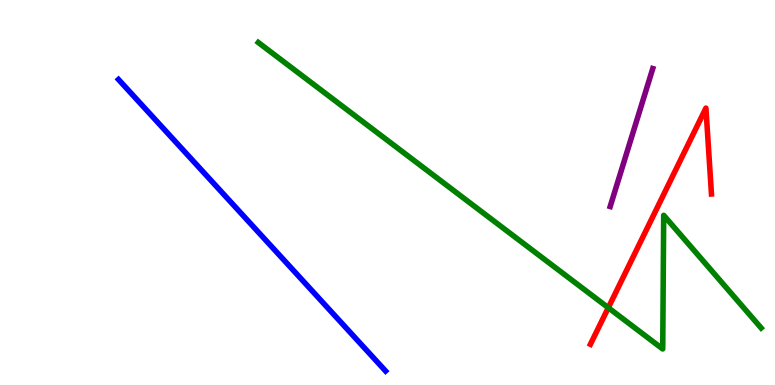[{'lines': ['blue', 'red'], 'intersections': []}, {'lines': ['green', 'red'], 'intersections': [{'x': 7.85, 'y': 2.01}]}, {'lines': ['purple', 'red'], 'intersections': []}, {'lines': ['blue', 'green'], 'intersections': []}, {'lines': ['blue', 'purple'], 'intersections': []}, {'lines': ['green', 'purple'], 'intersections': []}]